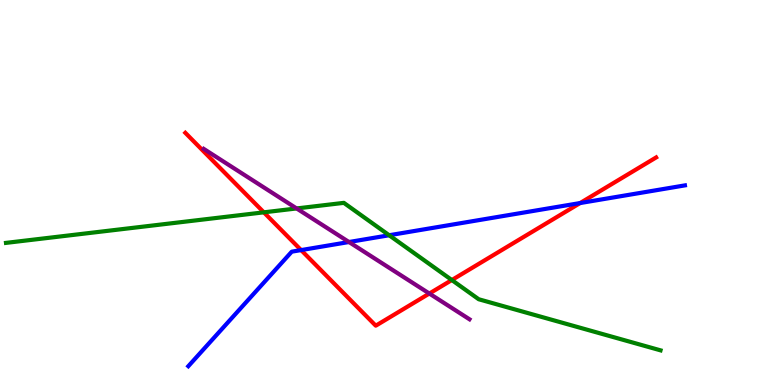[{'lines': ['blue', 'red'], 'intersections': [{'x': 3.89, 'y': 3.5}, {'x': 7.49, 'y': 4.73}]}, {'lines': ['green', 'red'], 'intersections': [{'x': 3.4, 'y': 4.48}, {'x': 5.83, 'y': 2.73}]}, {'lines': ['purple', 'red'], 'intersections': [{'x': 5.54, 'y': 2.38}]}, {'lines': ['blue', 'green'], 'intersections': [{'x': 5.02, 'y': 3.89}]}, {'lines': ['blue', 'purple'], 'intersections': [{'x': 4.5, 'y': 3.71}]}, {'lines': ['green', 'purple'], 'intersections': [{'x': 3.83, 'y': 4.59}]}]